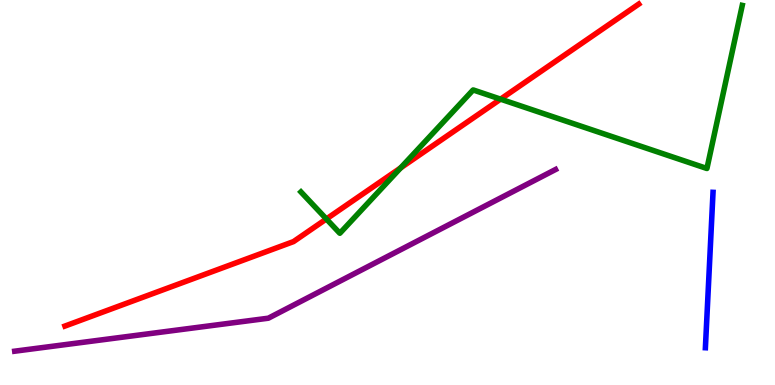[{'lines': ['blue', 'red'], 'intersections': []}, {'lines': ['green', 'red'], 'intersections': [{'x': 4.21, 'y': 4.31}, {'x': 5.17, 'y': 5.64}, {'x': 6.46, 'y': 7.42}]}, {'lines': ['purple', 'red'], 'intersections': []}, {'lines': ['blue', 'green'], 'intersections': []}, {'lines': ['blue', 'purple'], 'intersections': []}, {'lines': ['green', 'purple'], 'intersections': []}]